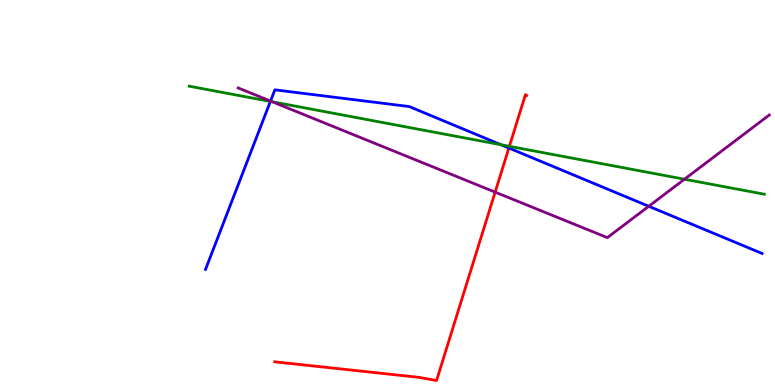[{'lines': ['blue', 'red'], 'intersections': [{'x': 6.57, 'y': 6.16}]}, {'lines': ['green', 'red'], 'intersections': [{'x': 6.57, 'y': 6.2}]}, {'lines': ['purple', 'red'], 'intersections': [{'x': 6.39, 'y': 5.01}]}, {'lines': ['blue', 'green'], 'intersections': [{'x': 3.49, 'y': 7.37}, {'x': 6.46, 'y': 6.24}]}, {'lines': ['blue', 'purple'], 'intersections': [{'x': 3.49, 'y': 7.38}, {'x': 8.37, 'y': 4.64}]}, {'lines': ['green', 'purple'], 'intersections': [{'x': 3.51, 'y': 7.36}, {'x': 8.83, 'y': 5.34}]}]